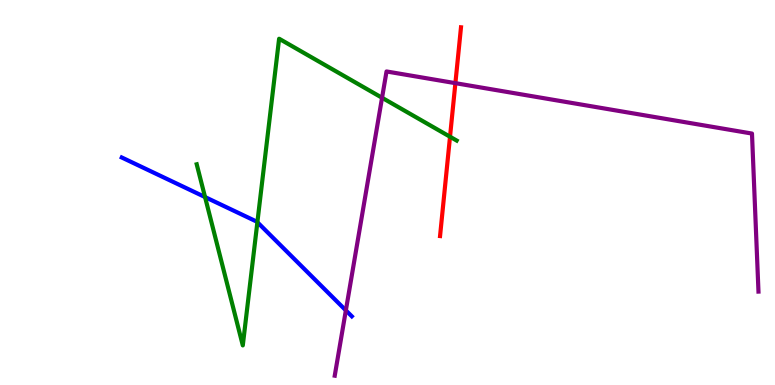[{'lines': ['blue', 'red'], 'intersections': []}, {'lines': ['green', 'red'], 'intersections': [{'x': 5.81, 'y': 6.45}]}, {'lines': ['purple', 'red'], 'intersections': [{'x': 5.88, 'y': 7.84}]}, {'lines': ['blue', 'green'], 'intersections': [{'x': 2.65, 'y': 4.88}, {'x': 3.32, 'y': 4.23}]}, {'lines': ['blue', 'purple'], 'intersections': [{'x': 4.46, 'y': 1.94}]}, {'lines': ['green', 'purple'], 'intersections': [{'x': 4.93, 'y': 7.46}]}]